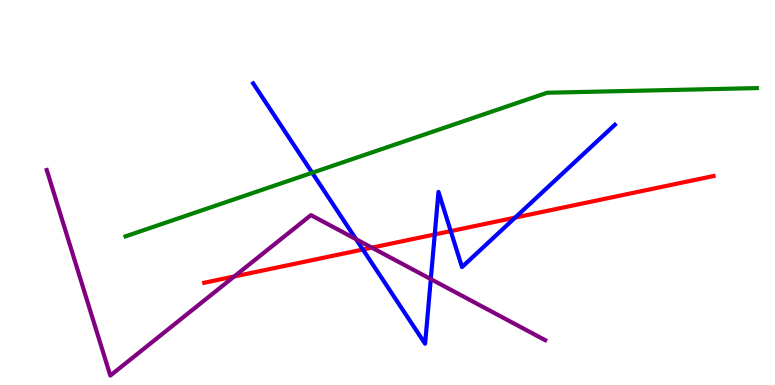[{'lines': ['blue', 'red'], 'intersections': [{'x': 4.68, 'y': 3.52}, {'x': 5.61, 'y': 3.91}, {'x': 5.82, 'y': 4.0}, {'x': 6.65, 'y': 4.35}]}, {'lines': ['green', 'red'], 'intersections': []}, {'lines': ['purple', 'red'], 'intersections': [{'x': 3.02, 'y': 2.82}, {'x': 4.8, 'y': 3.57}]}, {'lines': ['blue', 'green'], 'intersections': [{'x': 4.03, 'y': 5.51}]}, {'lines': ['blue', 'purple'], 'intersections': [{'x': 4.59, 'y': 3.79}, {'x': 5.56, 'y': 2.75}]}, {'lines': ['green', 'purple'], 'intersections': []}]